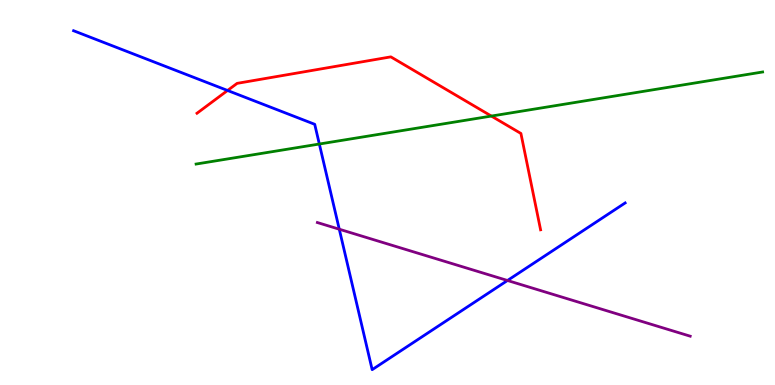[{'lines': ['blue', 'red'], 'intersections': [{'x': 2.94, 'y': 7.65}]}, {'lines': ['green', 'red'], 'intersections': [{'x': 6.34, 'y': 6.99}]}, {'lines': ['purple', 'red'], 'intersections': []}, {'lines': ['blue', 'green'], 'intersections': [{'x': 4.12, 'y': 6.26}]}, {'lines': ['blue', 'purple'], 'intersections': [{'x': 4.38, 'y': 4.05}, {'x': 6.55, 'y': 2.71}]}, {'lines': ['green', 'purple'], 'intersections': []}]